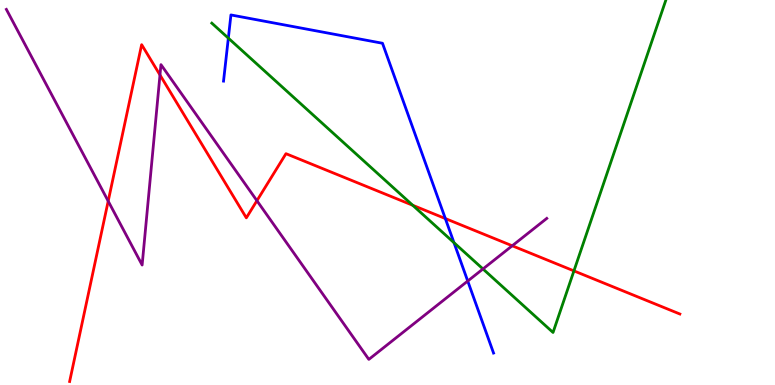[{'lines': ['blue', 'red'], 'intersections': [{'x': 5.75, 'y': 4.32}]}, {'lines': ['green', 'red'], 'intersections': [{'x': 5.33, 'y': 4.67}, {'x': 7.41, 'y': 2.96}]}, {'lines': ['purple', 'red'], 'intersections': [{'x': 1.4, 'y': 4.78}, {'x': 2.06, 'y': 8.05}, {'x': 3.32, 'y': 4.79}, {'x': 6.61, 'y': 3.62}]}, {'lines': ['blue', 'green'], 'intersections': [{'x': 2.95, 'y': 9.01}, {'x': 5.86, 'y': 3.7}]}, {'lines': ['blue', 'purple'], 'intersections': [{'x': 6.04, 'y': 2.7}]}, {'lines': ['green', 'purple'], 'intersections': [{'x': 6.23, 'y': 3.01}]}]